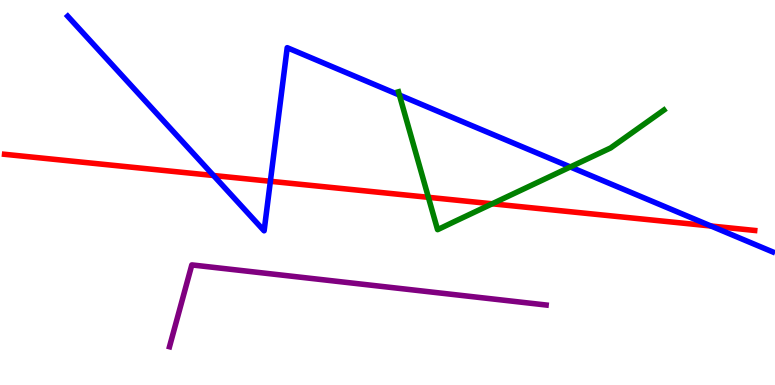[{'lines': ['blue', 'red'], 'intersections': [{'x': 2.75, 'y': 5.44}, {'x': 3.49, 'y': 5.29}, {'x': 9.17, 'y': 4.13}]}, {'lines': ['green', 'red'], 'intersections': [{'x': 5.53, 'y': 4.87}, {'x': 6.35, 'y': 4.71}]}, {'lines': ['purple', 'red'], 'intersections': []}, {'lines': ['blue', 'green'], 'intersections': [{'x': 5.15, 'y': 7.53}, {'x': 7.36, 'y': 5.66}]}, {'lines': ['blue', 'purple'], 'intersections': []}, {'lines': ['green', 'purple'], 'intersections': []}]